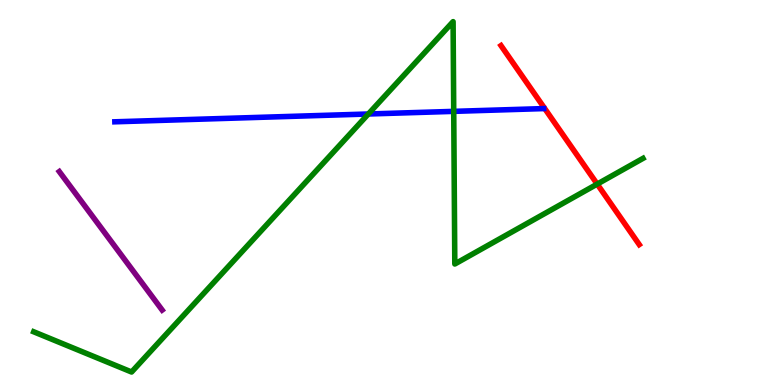[{'lines': ['blue', 'red'], 'intersections': []}, {'lines': ['green', 'red'], 'intersections': [{'x': 7.71, 'y': 5.22}]}, {'lines': ['purple', 'red'], 'intersections': []}, {'lines': ['blue', 'green'], 'intersections': [{'x': 4.75, 'y': 7.04}, {'x': 5.85, 'y': 7.11}]}, {'lines': ['blue', 'purple'], 'intersections': []}, {'lines': ['green', 'purple'], 'intersections': []}]